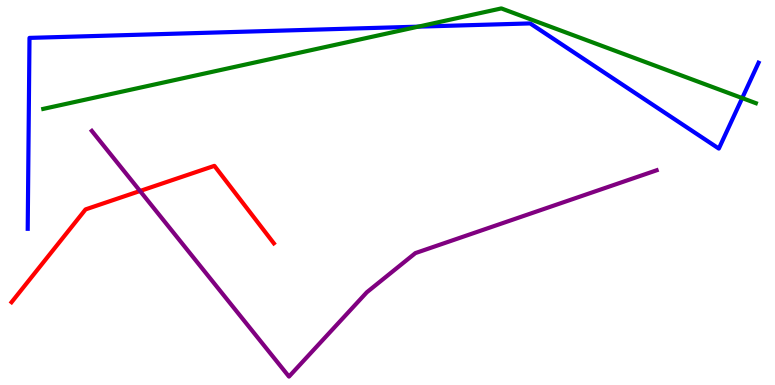[{'lines': ['blue', 'red'], 'intersections': []}, {'lines': ['green', 'red'], 'intersections': []}, {'lines': ['purple', 'red'], 'intersections': [{'x': 1.81, 'y': 5.04}]}, {'lines': ['blue', 'green'], 'intersections': [{'x': 5.4, 'y': 9.31}, {'x': 9.58, 'y': 7.45}]}, {'lines': ['blue', 'purple'], 'intersections': []}, {'lines': ['green', 'purple'], 'intersections': []}]